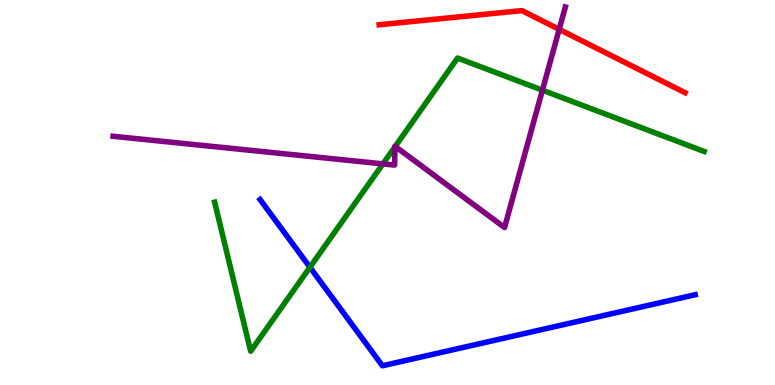[{'lines': ['blue', 'red'], 'intersections': []}, {'lines': ['green', 'red'], 'intersections': []}, {'lines': ['purple', 'red'], 'intersections': [{'x': 7.22, 'y': 9.24}]}, {'lines': ['blue', 'green'], 'intersections': [{'x': 4.0, 'y': 3.06}]}, {'lines': ['blue', 'purple'], 'intersections': []}, {'lines': ['green', 'purple'], 'intersections': [{'x': 4.94, 'y': 5.74}, {'x': 5.1, 'y': 6.19}, {'x': 5.1, 'y': 6.2}, {'x': 7.0, 'y': 7.66}]}]